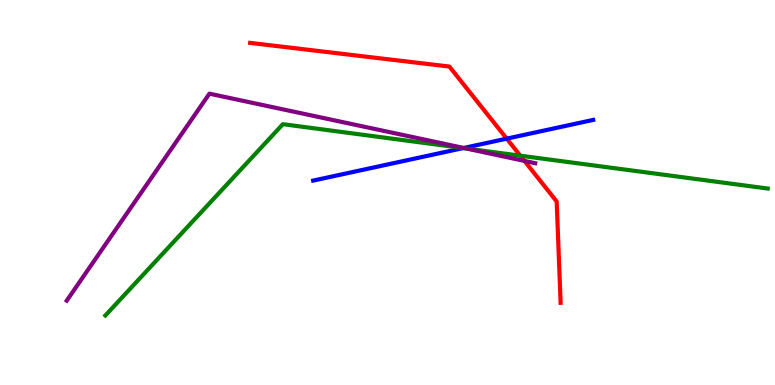[{'lines': ['blue', 'red'], 'intersections': [{'x': 6.54, 'y': 6.4}]}, {'lines': ['green', 'red'], 'intersections': [{'x': 6.71, 'y': 5.96}]}, {'lines': ['purple', 'red'], 'intersections': [{'x': 6.77, 'y': 5.82}]}, {'lines': ['blue', 'green'], 'intersections': [{'x': 5.98, 'y': 6.15}]}, {'lines': ['blue', 'purple'], 'intersections': [{'x': 5.98, 'y': 6.16}]}, {'lines': ['green', 'purple'], 'intersections': [{'x': 6.02, 'y': 6.14}]}]